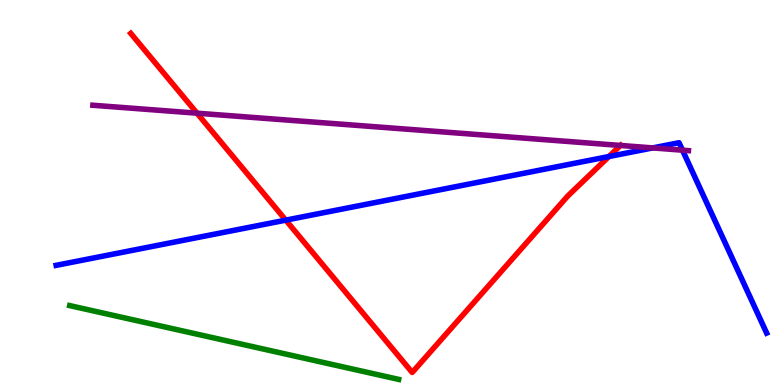[{'lines': ['blue', 'red'], 'intersections': [{'x': 3.69, 'y': 4.28}, {'x': 7.86, 'y': 5.93}]}, {'lines': ['green', 'red'], 'intersections': []}, {'lines': ['purple', 'red'], 'intersections': [{'x': 2.54, 'y': 7.06}, {'x': 8.01, 'y': 6.22}]}, {'lines': ['blue', 'green'], 'intersections': []}, {'lines': ['blue', 'purple'], 'intersections': [{'x': 8.42, 'y': 6.16}, {'x': 8.81, 'y': 6.1}]}, {'lines': ['green', 'purple'], 'intersections': []}]